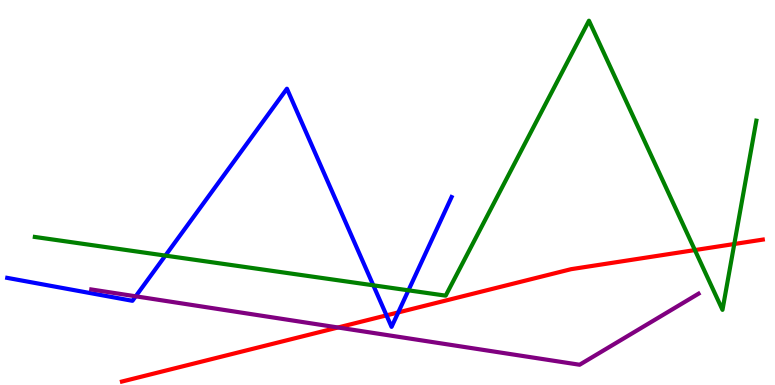[{'lines': ['blue', 'red'], 'intersections': [{'x': 4.99, 'y': 1.81}, {'x': 5.14, 'y': 1.89}]}, {'lines': ['green', 'red'], 'intersections': [{'x': 8.97, 'y': 3.5}, {'x': 9.47, 'y': 3.66}]}, {'lines': ['purple', 'red'], 'intersections': [{'x': 4.36, 'y': 1.49}]}, {'lines': ['blue', 'green'], 'intersections': [{'x': 2.13, 'y': 3.36}, {'x': 4.82, 'y': 2.59}, {'x': 5.27, 'y': 2.46}]}, {'lines': ['blue', 'purple'], 'intersections': [{'x': 1.75, 'y': 2.3}]}, {'lines': ['green', 'purple'], 'intersections': []}]